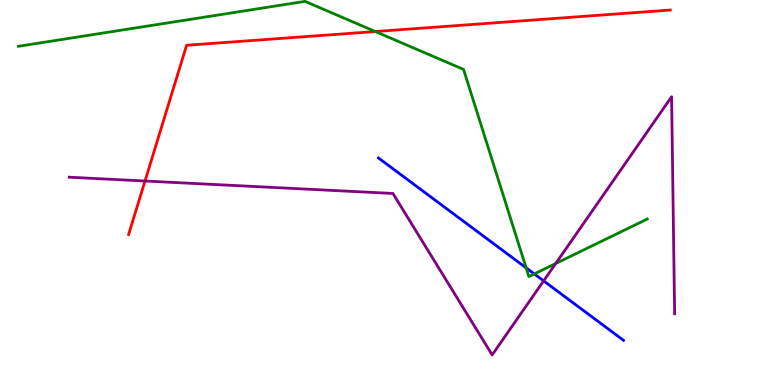[{'lines': ['blue', 'red'], 'intersections': []}, {'lines': ['green', 'red'], 'intersections': [{'x': 4.84, 'y': 9.18}]}, {'lines': ['purple', 'red'], 'intersections': [{'x': 1.87, 'y': 5.3}]}, {'lines': ['blue', 'green'], 'intersections': [{'x': 6.79, 'y': 3.04}, {'x': 6.89, 'y': 2.88}]}, {'lines': ['blue', 'purple'], 'intersections': [{'x': 7.01, 'y': 2.7}]}, {'lines': ['green', 'purple'], 'intersections': [{'x': 7.17, 'y': 3.16}]}]